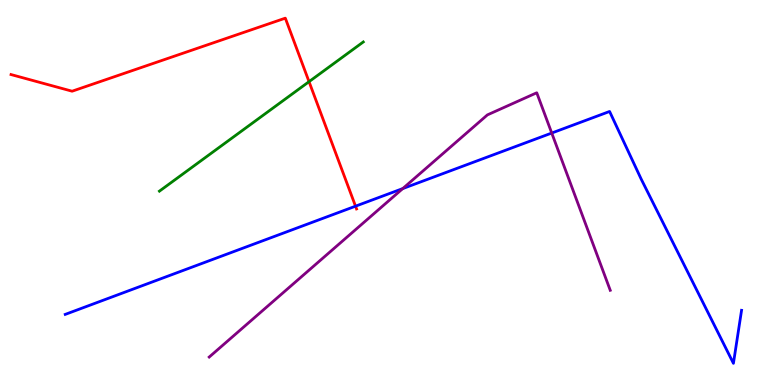[{'lines': ['blue', 'red'], 'intersections': [{'x': 4.59, 'y': 4.64}]}, {'lines': ['green', 'red'], 'intersections': [{'x': 3.99, 'y': 7.88}]}, {'lines': ['purple', 'red'], 'intersections': []}, {'lines': ['blue', 'green'], 'intersections': []}, {'lines': ['blue', 'purple'], 'intersections': [{'x': 5.2, 'y': 5.1}, {'x': 7.12, 'y': 6.54}]}, {'lines': ['green', 'purple'], 'intersections': []}]